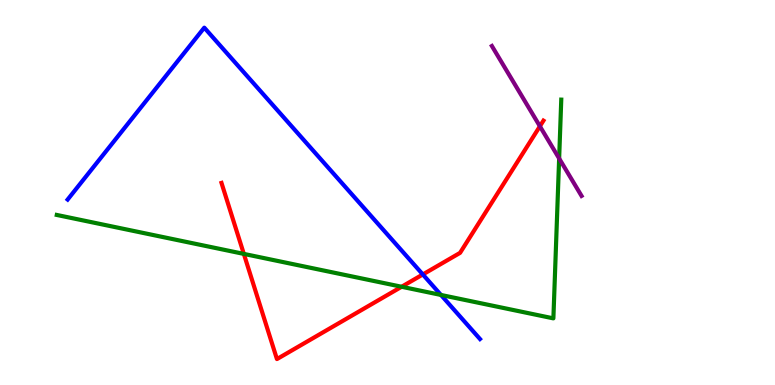[{'lines': ['blue', 'red'], 'intersections': [{'x': 5.46, 'y': 2.87}]}, {'lines': ['green', 'red'], 'intersections': [{'x': 3.15, 'y': 3.41}, {'x': 5.18, 'y': 2.55}]}, {'lines': ['purple', 'red'], 'intersections': [{'x': 6.97, 'y': 6.72}]}, {'lines': ['blue', 'green'], 'intersections': [{'x': 5.69, 'y': 2.34}]}, {'lines': ['blue', 'purple'], 'intersections': []}, {'lines': ['green', 'purple'], 'intersections': [{'x': 7.21, 'y': 5.88}]}]